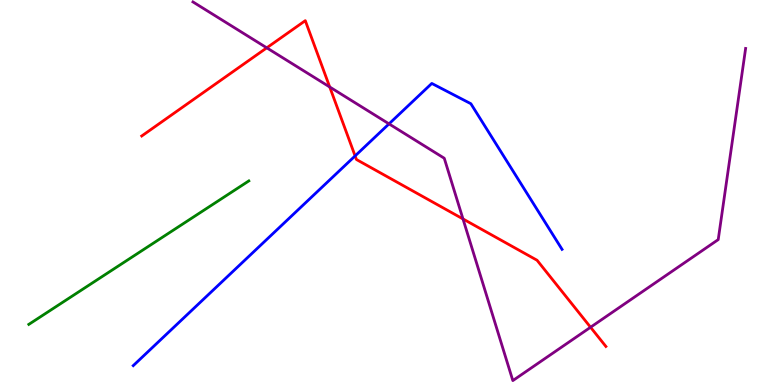[{'lines': ['blue', 'red'], 'intersections': [{'x': 4.58, 'y': 5.95}]}, {'lines': ['green', 'red'], 'intersections': []}, {'lines': ['purple', 'red'], 'intersections': [{'x': 3.44, 'y': 8.76}, {'x': 4.25, 'y': 7.74}, {'x': 5.97, 'y': 4.31}, {'x': 7.62, 'y': 1.5}]}, {'lines': ['blue', 'green'], 'intersections': []}, {'lines': ['blue', 'purple'], 'intersections': [{'x': 5.02, 'y': 6.78}]}, {'lines': ['green', 'purple'], 'intersections': []}]